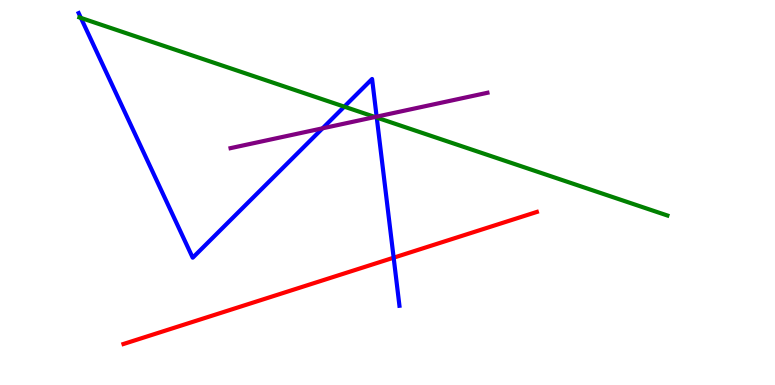[{'lines': ['blue', 'red'], 'intersections': [{'x': 5.08, 'y': 3.31}]}, {'lines': ['green', 'red'], 'intersections': []}, {'lines': ['purple', 'red'], 'intersections': []}, {'lines': ['blue', 'green'], 'intersections': [{'x': 1.04, 'y': 9.53}, {'x': 4.44, 'y': 7.23}, {'x': 4.86, 'y': 6.95}]}, {'lines': ['blue', 'purple'], 'intersections': [{'x': 4.16, 'y': 6.67}, {'x': 4.86, 'y': 6.97}]}, {'lines': ['green', 'purple'], 'intersections': [{'x': 4.84, 'y': 6.96}]}]